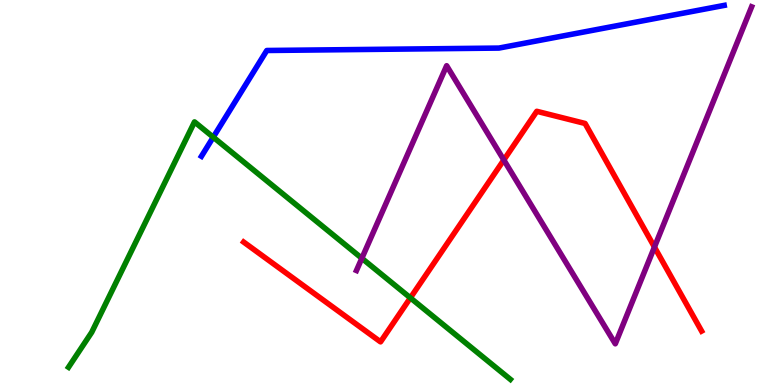[{'lines': ['blue', 'red'], 'intersections': []}, {'lines': ['green', 'red'], 'intersections': [{'x': 5.3, 'y': 2.26}]}, {'lines': ['purple', 'red'], 'intersections': [{'x': 6.5, 'y': 5.84}, {'x': 8.44, 'y': 3.58}]}, {'lines': ['blue', 'green'], 'intersections': [{'x': 2.75, 'y': 6.44}]}, {'lines': ['blue', 'purple'], 'intersections': []}, {'lines': ['green', 'purple'], 'intersections': [{'x': 4.67, 'y': 3.29}]}]